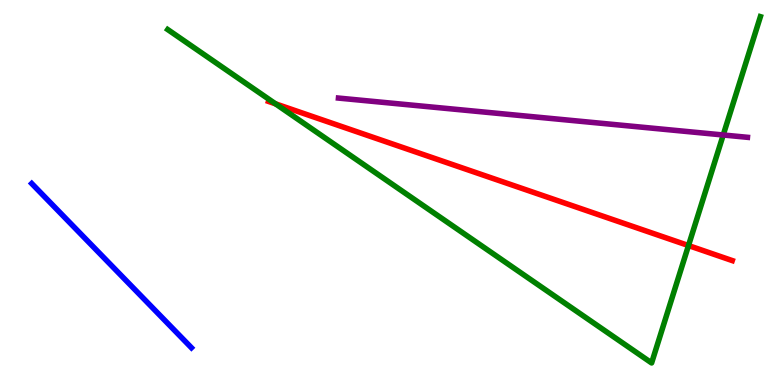[{'lines': ['blue', 'red'], 'intersections': []}, {'lines': ['green', 'red'], 'intersections': [{'x': 3.56, 'y': 7.3}, {'x': 8.88, 'y': 3.62}]}, {'lines': ['purple', 'red'], 'intersections': []}, {'lines': ['blue', 'green'], 'intersections': []}, {'lines': ['blue', 'purple'], 'intersections': []}, {'lines': ['green', 'purple'], 'intersections': [{'x': 9.33, 'y': 6.49}]}]